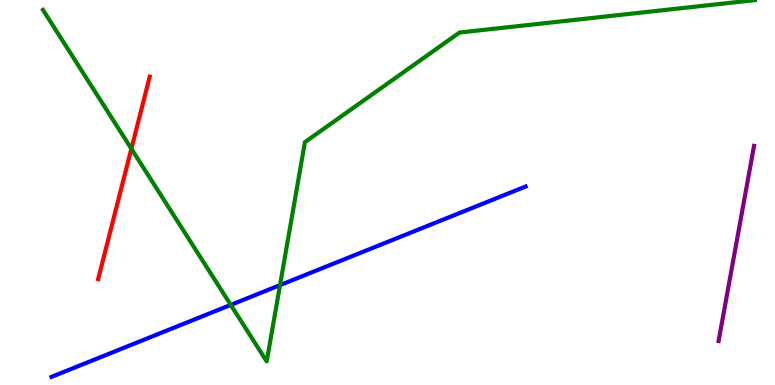[{'lines': ['blue', 'red'], 'intersections': []}, {'lines': ['green', 'red'], 'intersections': [{'x': 1.7, 'y': 6.14}]}, {'lines': ['purple', 'red'], 'intersections': []}, {'lines': ['blue', 'green'], 'intersections': [{'x': 2.98, 'y': 2.08}, {'x': 3.61, 'y': 2.59}]}, {'lines': ['blue', 'purple'], 'intersections': []}, {'lines': ['green', 'purple'], 'intersections': []}]